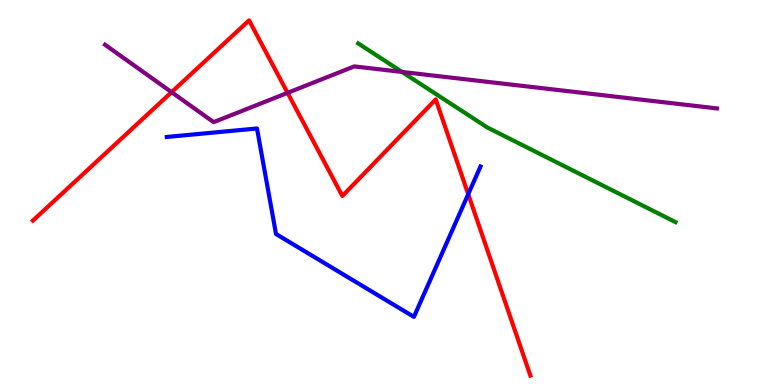[{'lines': ['blue', 'red'], 'intersections': [{'x': 6.04, 'y': 4.96}]}, {'lines': ['green', 'red'], 'intersections': []}, {'lines': ['purple', 'red'], 'intersections': [{'x': 2.21, 'y': 7.61}, {'x': 3.71, 'y': 7.59}]}, {'lines': ['blue', 'green'], 'intersections': []}, {'lines': ['blue', 'purple'], 'intersections': []}, {'lines': ['green', 'purple'], 'intersections': [{'x': 5.19, 'y': 8.13}]}]